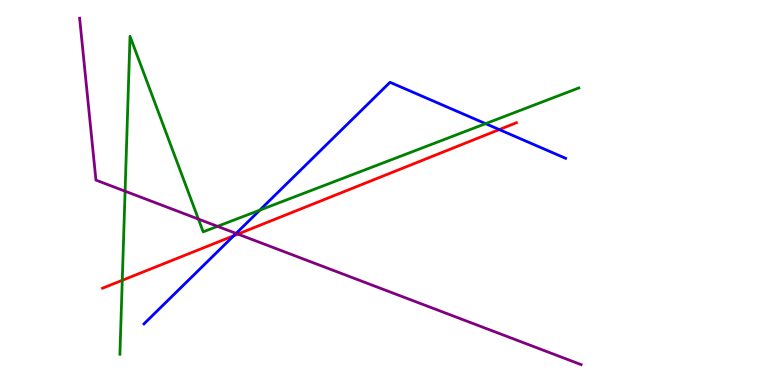[{'lines': ['blue', 'red'], 'intersections': [{'x': 3.02, 'y': 3.88}, {'x': 6.44, 'y': 6.63}]}, {'lines': ['green', 'red'], 'intersections': [{'x': 1.58, 'y': 2.72}]}, {'lines': ['purple', 'red'], 'intersections': [{'x': 3.07, 'y': 3.92}]}, {'lines': ['blue', 'green'], 'intersections': [{'x': 3.35, 'y': 4.54}, {'x': 6.27, 'y': 6.79}]}, {'lines': ['blue', 'purple'], 'intersections': [{'x': 3.05, 'y': 3.94}]}, {'lines': ['green', 'purple'], 'intersections': [{'x': 1.61, 'y': 5.03}, {'x': 2.56, 'y': 4.31}, {'x': 2.81, 'y': 4.12}]}]